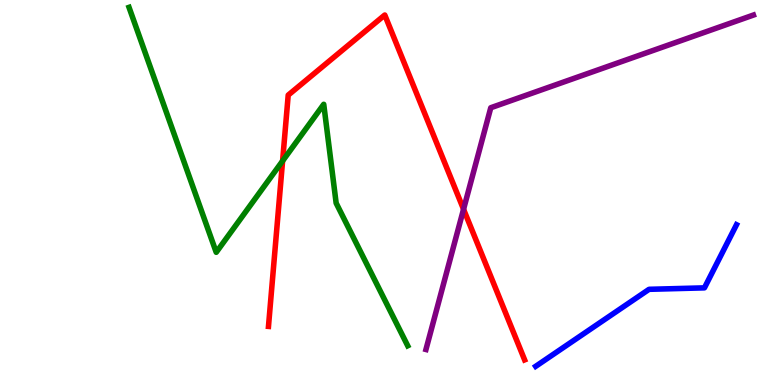[{'lines': ['blue', 'red'], 'intersections': []}, {'lines': ['green', 'red'], 'intersections': [{'x': 3.65, 'y': 5.82}]}, {'lines': ['purple', 'red'], 'intersections': [{'x': 5.98, 'y': 4.56}]}, {'lines': ['blue', 'green'], 'intersections': []}, {'lines': ['blue', 'purple'], 'intersections': []}, {'lines': ['green', 'purple'], 'intersections': []}]